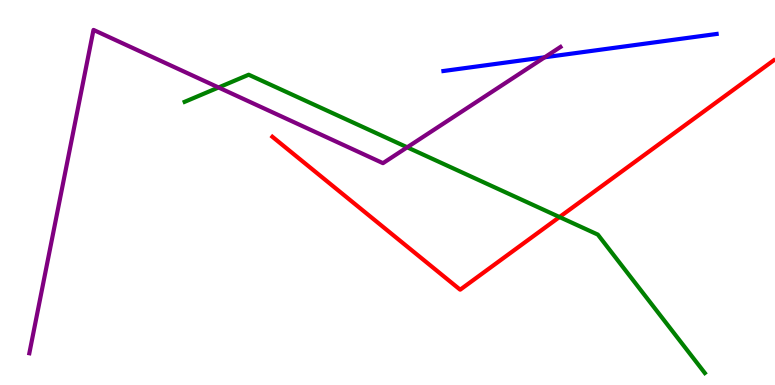[{'lines': ['blue', 'red'], 'intersections': []}, {'lines': ['green', 'red'], 'intersections': [{'x': 7.22, 'y': 4.36}]}, {'lines': ['purple', 'red'], 'intersections': []}, {'lines': ['blue', 'green'], 'intersections': []}, {'lines': ['blue', 'purple'], 'intersections': [{'x': 7.03, 'y': 8.51}]}, {'lines': ['green', 'purple'], 'intersections': [{'x': 2.82, 'y': 7.73}, {'x': 5.25, 'y': 6.17}]}]